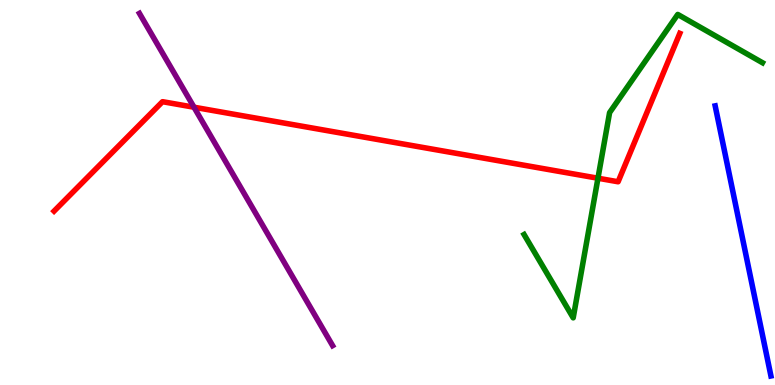[{'lines': ['blue', 'red'], 'intersections': []}, {'lines': ['green', 'red'], 'intersections': [{'x': 7.72, 'y': 5.37}]}, {'lines': ['purple', 'red'], 'intersections': [{'x': 2.5, 'y': 7.22}]}, {'lines': ['blue', 'green'], 'intersections': []}, {'lines': ['blue', 'purple'], 'intersections': []}, {'lines': ['green', 'purple'], 'intersections': []}]